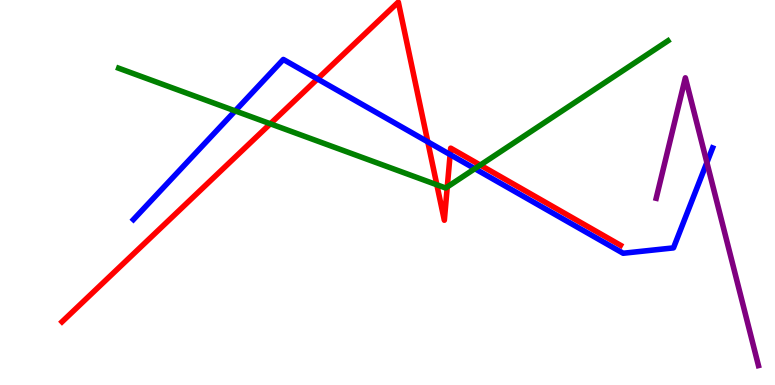[{'lines': ['blue', 'red'], 'intersections': [{'x': 4.1, 'y': 7.95}, {'x': 5.52, 'y': 6.32}, {'x': 5.81, 'y': 5.99}]}, {'lines': ['green', 'red'], 'intersections': [{'x': 3.49, 'y': 6.79}, {'x': 5.64, 'y': 5.2}, {'x': 5.77, 'y': 5.14}, {'x': 6.2, 'y': 5.71}]}, {'lines': ['purple', 'red'], 'intersections': []}, {'lines': ['blue', 'green'], 'intersections': [{'x': 3.03, 'y': 7.12}, {'x': 6.13, 'y': 5.62}]}, {'lines': ['blue', 'purple'], 'intersections': [{'x': 9.12, 'y': 5.78}]}, {'lines': ['green', 'purple'], 'intersections': []}]